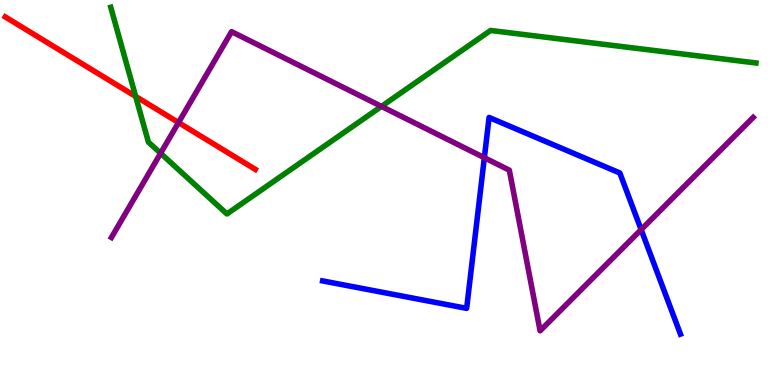[{'lines': ['blue', 'red'], 'intersections': []}, {'lines': ['green', 'red'], 'intersections': [{'x': 1.75, 'y': 7.5}]}, {'lines': ['purple', 'red'], 'intersections': [{'x': 2.3, 'y': 6.82}]}, {'lines': ['blue', 'green'], 'intersections': []}, {'lines': ['blue', 'purple'], 'intersections': [{'x': 6.25, 'y': 5.9}, {'x': 8.27, 'y': 4.04}]}, {'lines': ['green', 'purple'], 'intersections': [{'x': 2.07, 'y': 6.02}, {'x': 4.92, 'y': 7.24}]}]